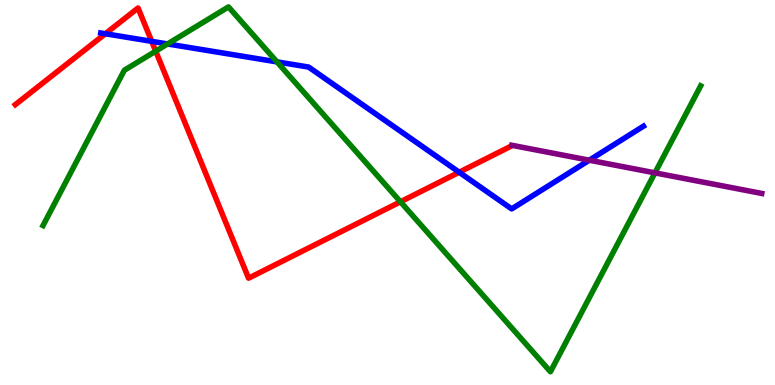[{'lines': ['blue', 'red'], 'intersections': [{'x': 1.36, 'y': 9.12}, {'x': 1.96, 'y': 8.93}, {'x': 5.92, 'y': 5.53}]}, {'lines': ['green', 'red'], 'intersections': [{'x': 2.01, 'y': 8.67}, {'x': 5.17, 'y': 4.76}]}, {'lines': ['purple', 'red'], 'intersections': []}, {'lines': ['blue', 'green'], 'intersections': [{'x': 2.16, 'y': 8.86}, {'x': 3.57, 'y': 8.39}]}, {'lines': ['blue', 'purple'], 'intersections': [{'x': 7.6, 'y': 5.84}]}, {'lines': ['green', 'purple'], 'intersections': [{'x': 8.45, 'y': 5.51}]}]